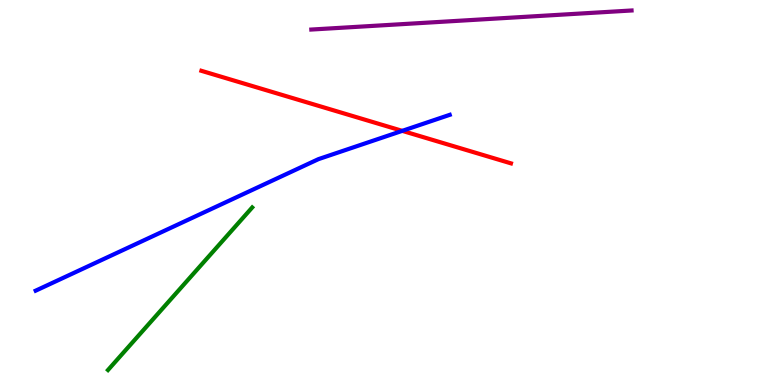[{'lines': ['blue', 'red'], 'intersections': [{'x': 5.19, 'y': 6.6}]}, {'lines': ['green', 'red'], 'intersections': []}, {'lines': ['purple', 'red'], 'intersections': []}, {'lines': ['blue', 'green'], 'intersections': []}, {'lines': ['blue', 'purple'], 'intersections': []}, {'lines': ['green', 'purple'], 'intersections': []}]